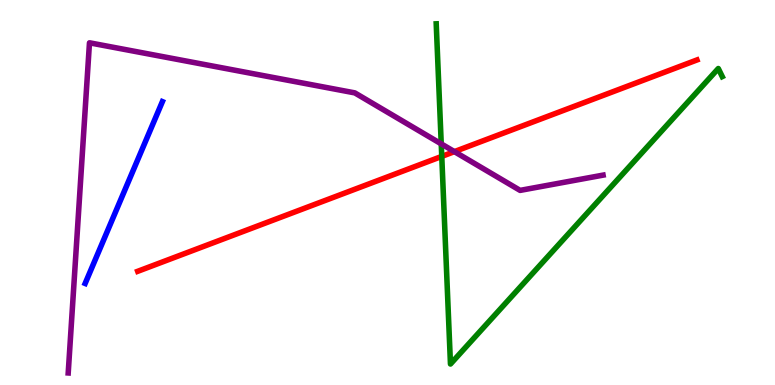[{'lines': ['blue', 'red'], 'intersections': []}, {'lines': ['green', 'red'], 'intersections': [{'x': 5.7, 'y': 5.94}]}, {'lines': ['purple', 'red'], 'intersections': [{'x': 5.86, 'y': 6.06}]}, {'lines': ['blue', 'green'], 'intersections': []}, {'lines': ['blue', 'purple'], 'intersections': []}, {'lines': ['green', 'purple'], 'intersections': [{'x': 5.69, 'y': 6.26}]}]